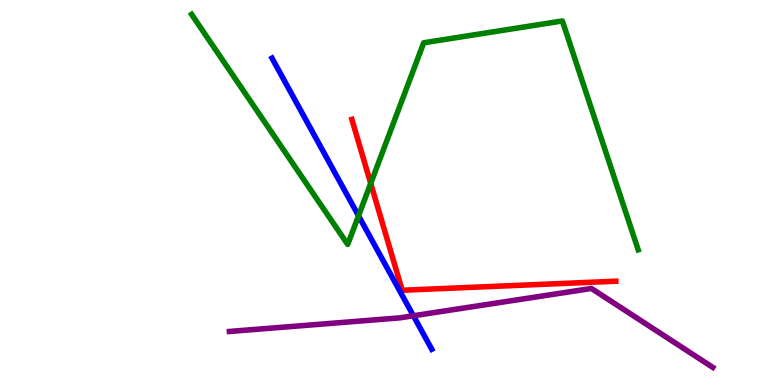[{'lines': ['blue', 'red'], 'intersections': []}, {'lines': ['green', 'red'], 'intersections': [{'x': 4.78, 'y': 5.24}]}, {'lines': ['purple', 'red'], 'intersections': []}, {'lines': ['blue', 'green'], 'intersections': [{'x': 4.63, 'y': 4.39}]}, {'lines': ['blue', 'purple'], 'intersections': [{'x': 5.33, 'y': 1.8}]}, {'lines': ['green', 'purple'], 'intersections': []}]